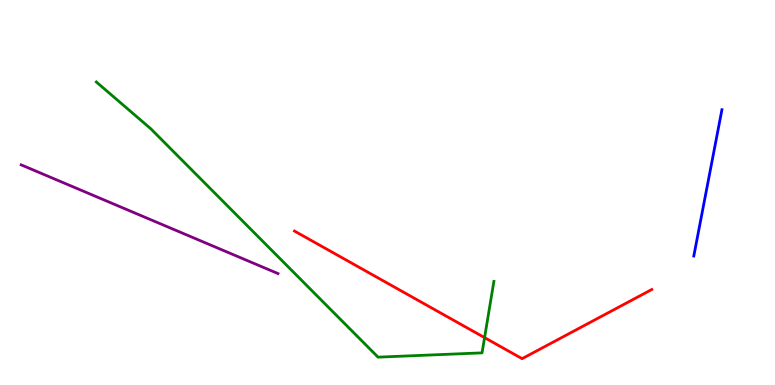[{'lines': ['blue', 'red'], 'intersections': []}, {'lines': ['green', 'red'], 'intersections': [{'x': 6.25, 'y': 1.23}]}, {'lines': ['purple', 'red'], 'intersections': []}, {'lines': ['blue', 'green'], 'intersections': []}, {'lines': ['blue', 'purple'], 'intersections': []}, {'lines': ['green', 'purple'], 'intersections': []}]